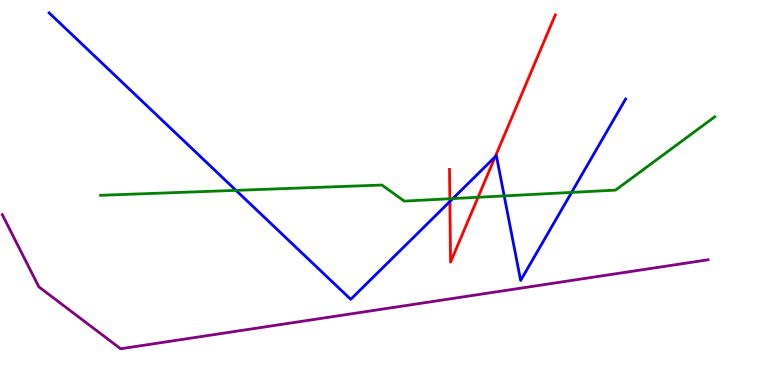[{'lines': ['blue', 'red'], 'intersections': [{'x': 5.8, 'y': 4.77}, {'x': 6.39, 'y': 5.93}]}, {'lines': ['green', 'red'], 'intersections': [{'x': 5.8, 'y': 4.84}, {'x': 6.17, 'y': 4.88}]}, {'lines': ['purple', 'red'], 'intersections': []}, {'lines': ['blue', 'green'], 'intersections': [{'x': 3.05, 'y': 5.06}, {'x': 5.84, 'y': 4.84}, {'x': 6.51, 'y': 4.91}, {'x': 7.38, 'y': 5.0}]}, {'lines': ['blue', 'purple'], 'intersections': []}, {'lines': ['green', 'purple'], 'intersections': []}]